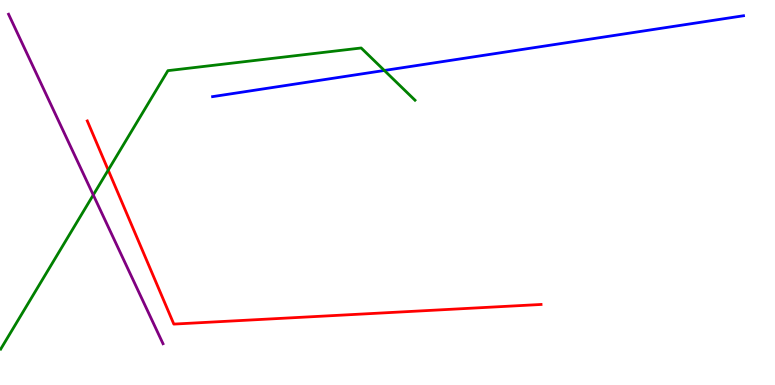[{'lines': ['blue', 'red'], 'intersections': []}, {'lines': ['green', 'red'], 'intersections': [{'x': 1.4, 'y': 5.58}]}, {'lines': ['purple', 'red'], 'intersections': []}, {'lines': ['blue', 'green'], 'intersections': [{'x': 4.96, 'y': 8.17}]}, {'lines': ['blue', 'purple'], 'intersections': []}, {'lines': ['green', 'purple'], 'intersections': [{'x': 1.2, 'y': 4.94}]}]